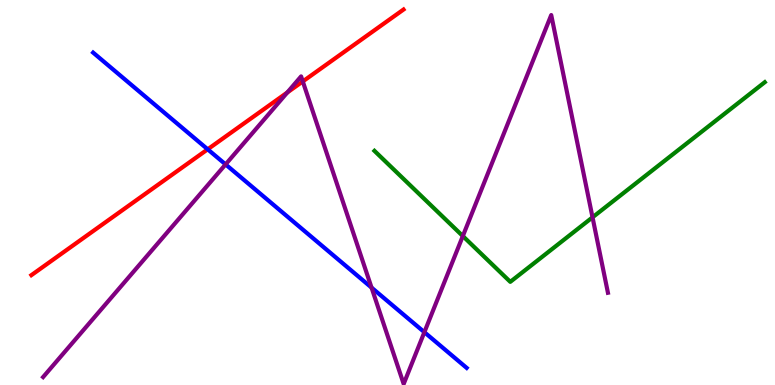[{'lines': ['blue', 'red'], 'intersections': [{'x': 2.68, 'y': 6.12}]}, {'lines': ['green', 'red'], 'intersections': []}, {'lines': ['purple', 'red'], 'intersections': [{'x': 3.71, 'y': 7.6}, {'x': 3.91, 'y': 7.88}]}, {'lines': ['blue', 'green'], 'intersections': []}, {'lines': ['blue', 'purple'], 'intersections': [{'x': 2.91, 'y': 5.73}, {'x': 4.79, 'y': 2.53}, {'x': 5.48, 'y': 1.37}]}, {'lines': ['green', 'purple'], 'intersections': [{'x': 5.97, 'y': 3.87}, {'x': 7.65, 'y': 4.36}]}]